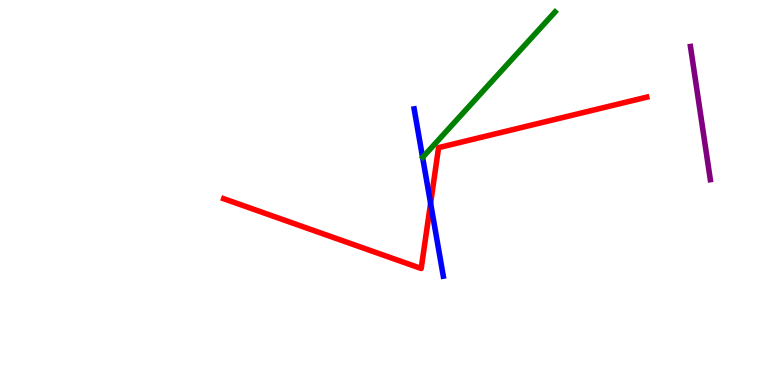[{'lines': ['blue', 'red'], 'intersections': [{'x': 5.56, 'y': 4.72}]}, {'lines': ['green', 'red'], 'intersections': []}, {'lines': ['purple', 'red'], 'intersections': []}, {'lines': ['blue', 'green'], 'intersections': []}, {'lines': ['blue', 'purple'], 'intersections': []}, {'lines': ['green', 'purple'], 'intersections': []}]